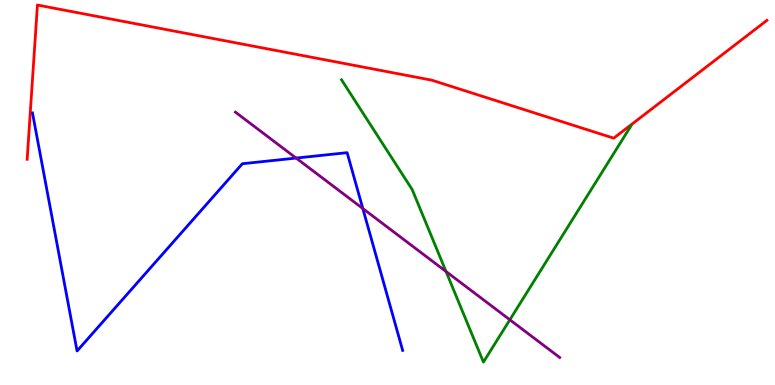[{'lines': ['blue', 'red'], 'intersections': []}, {'lines': ['green', 'red'], 'intersections': []}, {'lines': ['purple', 'red'], 'intersections': []}, {'lines': ['blue', 'green'], 'intersections': []}, {'lines': ['blue', 'purple'], 'intersections': [{'x': 3.82, 'y': 5.89}, {'x': 4.68, 'y': 4.58}]}, {'lines': ['green', 'purple'], 'intersections': [{'x': 5.75, 'y': 2.95}, {'x': 6.58, 'y': 1.69}]}]